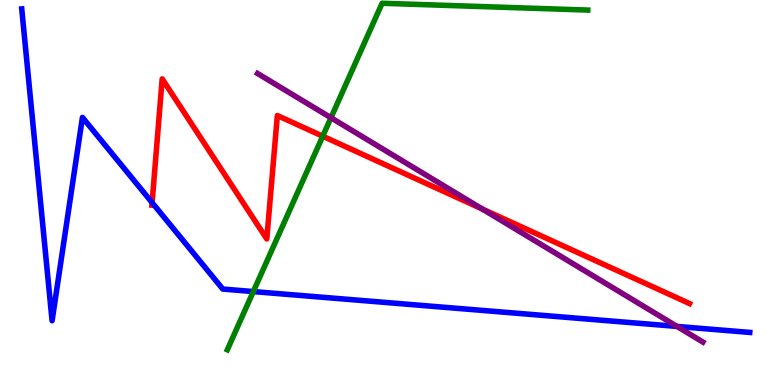[{'lines': ['blue', 'red'], 'intersections': [{'x': 1.96, 'y': 4.74}]}, {'lines': ['green', 'red'], 'intersections': [{'x': 4.16, 'y': 6.46}]}, {'lines': ['purple', 'red'], 'intersections': [{'x': 6.22, 'y': 4.57}]}, {'lines': ['blue', 'green'], 'intersections': [{'x': 3.27, 'y': 2.43}]}, {'lines': ['blue', 'purple'], 'intersections': [{'x': 8.74, 'y': 1.52}]}, {'lines': ['green', 'purple'], 'intersections': [{'x': 4.27, 'y': 6.94}]}]